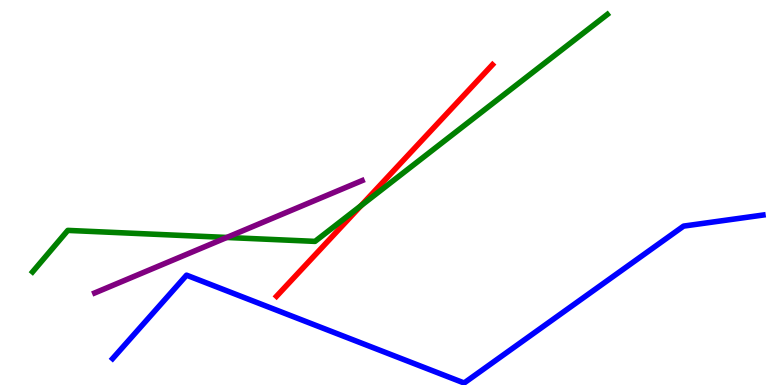[{'lines': ['blue', 'red'], 'intersections': []}, {'lines': ['green', 'red'], 'intersections': [{'x': 4.66, 'y': 4.66}]}, {'lines': ['purple', 'red'], 'intersections': []}, {'lines': ['blue', 'green'], 'intersections': []}, {'lines': ['blue', 'purple'], 'intersections': []}, {'lines': ['green', 'purple'], 'intersections': [{'x': 2.93, 'y': 3.83}]}]